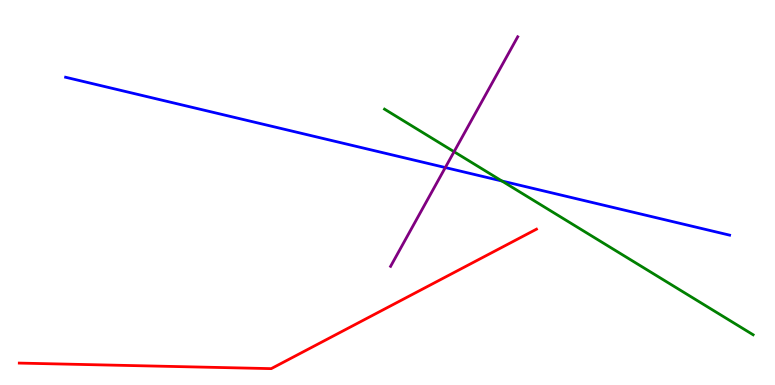[{'lines': ['blue', 'red'], 'intersections': []}, {'lines': ['green', 'red'], 'intersections': []}, {'lines': ['purple', 'red'], 'intersections': []}, {'lines': ['blue', 'green'], 'intersections': [{'x': 6.48, 'y': 5.3}]}, {'lines': ['blue', 'purple'], 'intersections': [{'x': 5.75, 'y': 5.65}]}, {'lines': ['green', 'purple'], 'intersections': [{'x': 5.86, 'y': 6.06}]}]